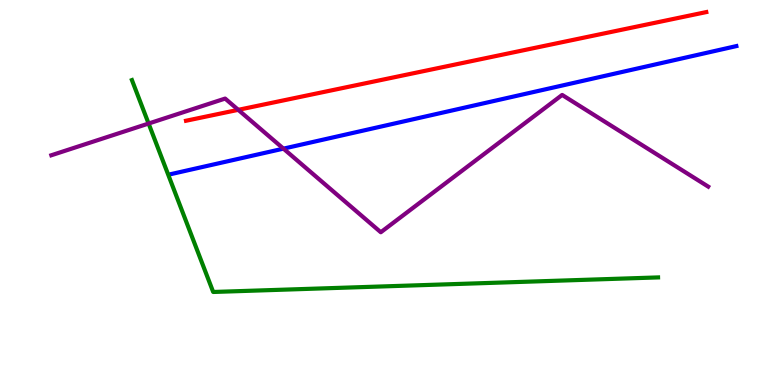[{'lines': ['blue', 'red'], 'intersections': []}, {'lines': ['green', 'red'], 'intersections': []}, {'lines': ['purple', 'red'], 'intersections': [{'x': 3.07, 'y': 7.15}]}, {'lines': ['blue', 'green'], 'intersections': []}, {'lines': ['blue', 'purple'], 'intersections': [{'x': 3.66, 'y': 6.14}]}, {'lines': ['green', 'purple'], 'intersections': [{'x': 1.92, 'y': 6.79}]}]